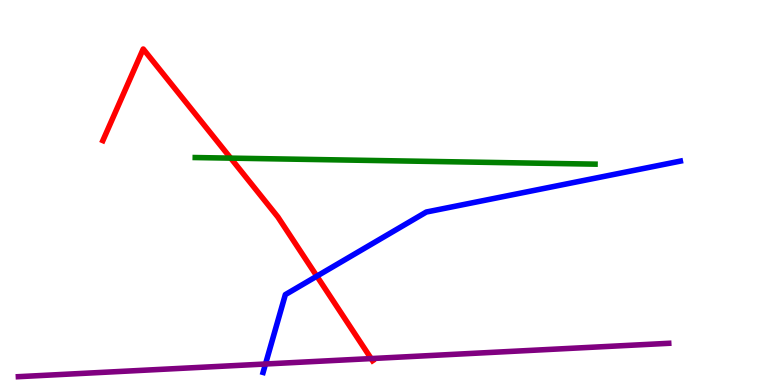[{'lines': ['blue', 'red'], 'intersections': [{'x': 4.09, 'y': 2.83}]}, {'lines': ['green', 'red'], 'intersections': [{'x': 2.98, 'y': 5.89}]}, {'lines': ['purple', 'red'], 'intersections': [{'x': 4.79, 'y': 0.686}]}, {'lines': ['blue', 'green'], 'intersections': []}, {'lines': ['blue', 'purple'], 'intersections': [{'x': 3.43, 'y': 0.545}]}, {'lines': ['green', 'purple'], 'intersections': []}]